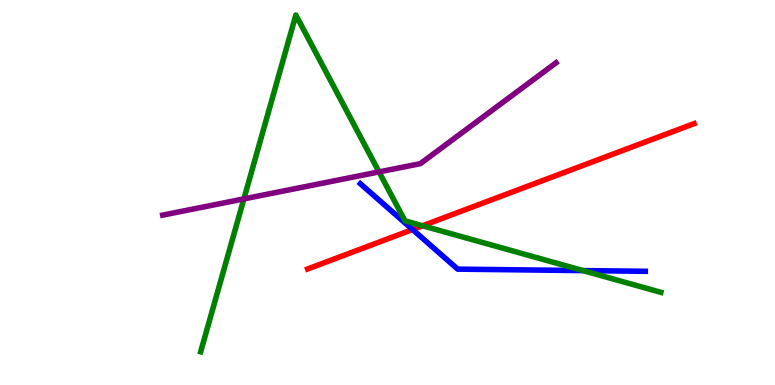[{'lines': ['blue', 'red'], 'intersections': [{'x': 5.32, 'y': 4.04}]}, {'lines': ['green', 'red'], 'intersections': [{'x': 5.45, 'y': 4.14}]}, {'lines': ['purple', 'red'], 'intersections': []}, {'lines': ['blue', 'green'], 'intersections': [{'x': 7.52, 'y': 2.97}]}, {'lines': ['blue', 'purple'], 'intersections': []}, {'lines': ['green', 'purple'], 'intersections': [{'x': 3.15, 'y': 4.83}, {'x': 4.89, 'y': 5.53}]}]